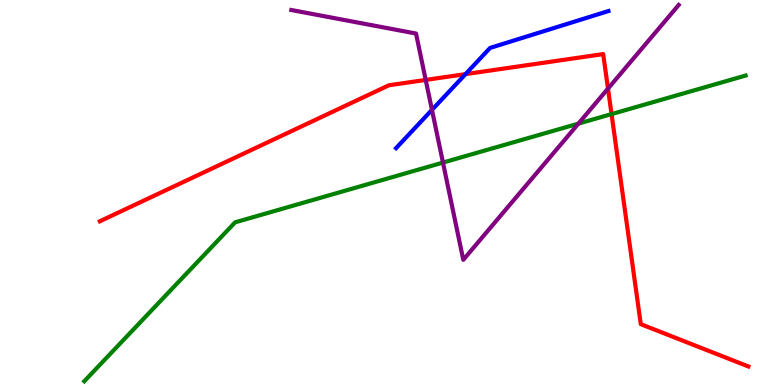[{'lines': ['blue', 'red'], 'intersections': [{'x': 6.01, 'y': 8.07}]}, {'lines': ['green', 'red'], 'intersections': [{'x': 7.89, 'y': 7.04}]}, {'lines': ['purple', 'red'], 'intersections': [{'x': 5.49, 'y': 7.92}, {'x': 7.85, 'y': 7.7}]}, {'lines': ['blue', 'green'], 'intersections': []}, {'lines': ['blue', 'purple'], 'intersections': [{'x': 5.57, 'y': 7.15}]}, {'lines': ['green', 'purple'], 'intersections': [{'x': 5.72, 'y': 5.78}, {'x': 7.46, 'y': 6.79}]}]